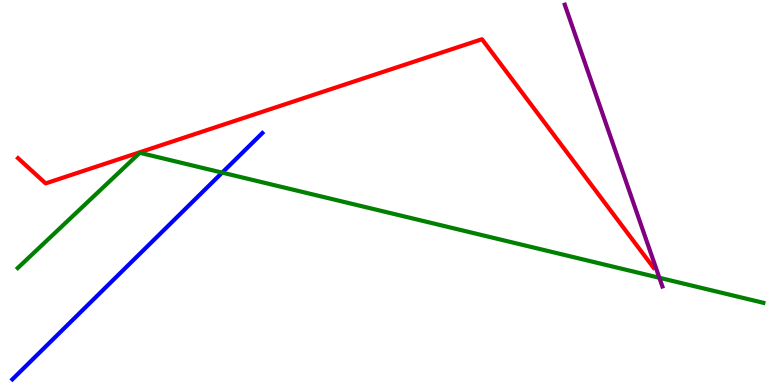[{'lines': ['blue', 'red'], 'intersections': []}, {'lines': ['green', 'red'], 'intersections': []}, {'lines': ['purple', 'red'], 'intersections': []}, {'lines': ['blue', 'green'], 'intersections': [{'x': 2.87, 'y': 5.52}]}, {'lines': ['blue', 'purple'], 'intersections': []}, {'lines': ['green', 'purple'], 'intersections': [{'x': 8.51, 'y': 2.78}]}]